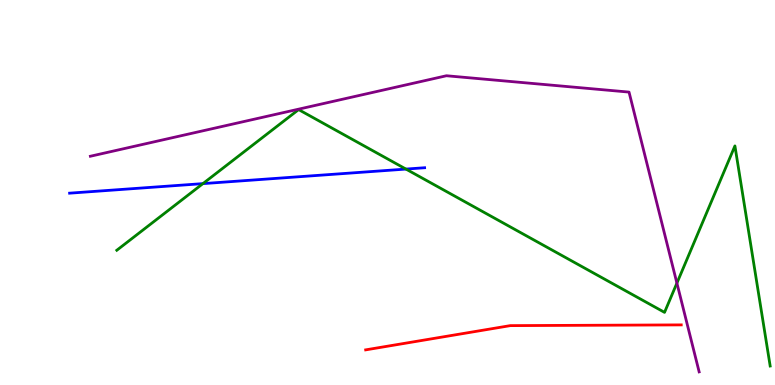[{'lines': ['blue', 'red'], 'intersections': []}, {'lines': ['green', 'red'], 'intersections': []}, {'lines': ['purple', 'red'], 'intersections': []}, {'lines': ['blue', 'green'], 'intersections': [{'x': 2.62, 'y': 5.23}, {'x': 5.24, 'y': 5.61}]}, {'lines': ['blue', 'purple'], 'intersections': []}, {'lines': ['green', 'purple'], 'intersections': [{'x': 8.73, 'y': 2.65}]}]